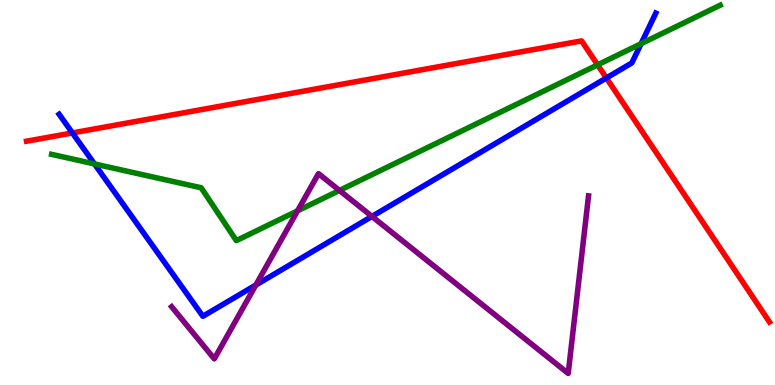[{'lines': ['blue', 'red'], 'intersections': [{'x': 0.934, 'y': 6.55}, {'x': 7.82, 'y': 7.97}]}, {'lines': ['green', 'red'], 'intersections': [{'x': 7.71, 'y': 8.32}]}, {'lines': ['purple', 'red'], 'intersections': []}, {'lines': ['blue', 'green'], 'intersections': [{'x': 1.22, 'y': 5.74}, {'x': 8.27, 'y': 8.87}]}, {'lines': ['blue', 'purple'], 'intersections': [{'x': 3.3, 'y': 2.6}, {'x': 4.8, 'y': 4.38}]}, {'lines': ['green', 'purple'], 'intersections': [{'x': 3.84, 'y': 4.52}, {'x': 4.38, 'y': 5.05}]}]